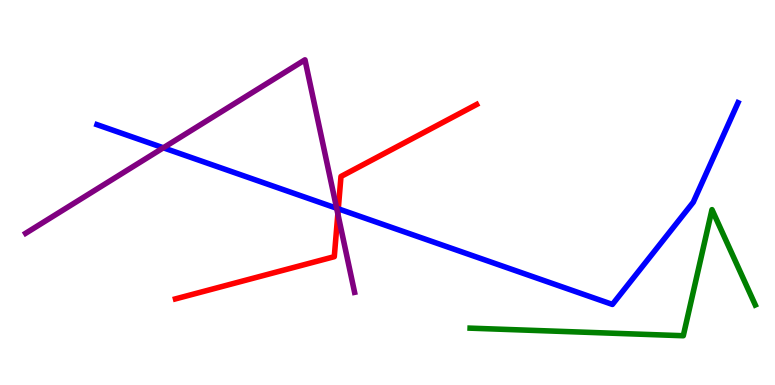[{'lines': ['blue', 'red'], 'intersections': [{'x': 4.36, 'y': 4.58}]}, {'lines': ['green', 'red'], 'intersections': []}, {'lines': ['purple', 'red'], 'intersections': [{'x': 4.36, 'y': 4.44}]}, {'lines': ['blue', 'green'], 'intersections': []}, {'lines': ['blue', 'purple'], 'intersections': [{'x': 2.11, 'y': 6.16}, {'x': 4.34, 'y': 4.59}]}, {'lines': ['green', 'purple'], 'intersections': []}]